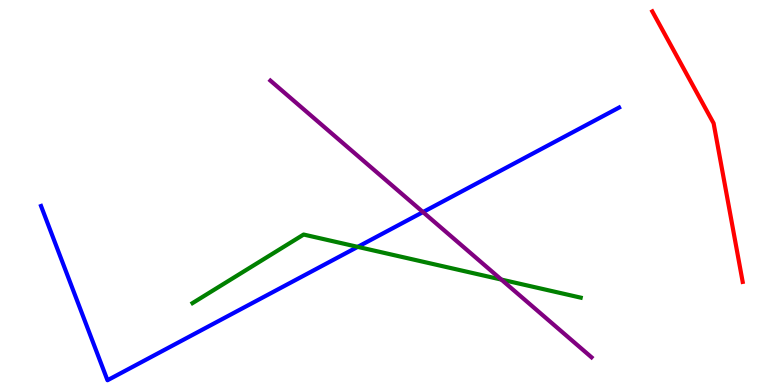[{'lines': ['blue', 'red'], 'intersections': []}, {'lines': ['green', 'red'], 'intersections': []}, {'lines': ['purple', 'red'], 'intersections': []}, {'lines': ['blue', 'green'], 'intersections': [{'x': 4.62, 'y': 3.59}]}, {'lines': ['blue', 'purple'], 'intersections': [{'x': 5.46, 'y': 4.49}]}, {'lines': ['green', 'purple'], 'intersections': [{'x': 6.47, 'y': 2.74}]}]